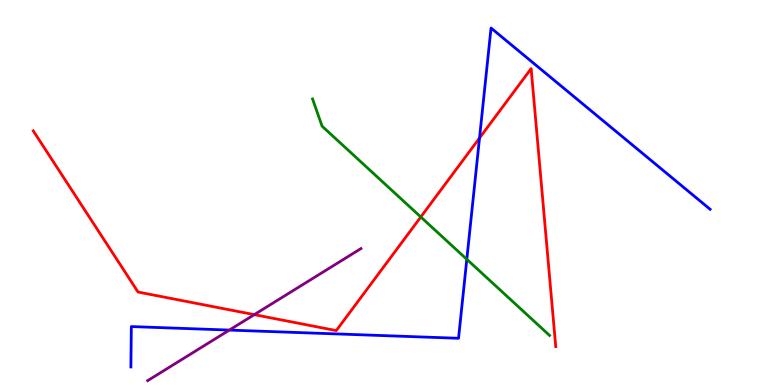[{'lines': ['blue', 'red'], 'intersections': [{'x': 6.19, 'y': 6.42}]}, {'lines': ['green', 'red'], 'intersections': [{'x': 5.43, 'y': 4.36}]}, {'lines': ['purple', 'red'], 'intersections': [{'x': 3.28, 'y': 1.83}]}, {'lines': ['blue', 'green'], 'intersections': [{'x': 6.02, 'y': 3.26}]}, {'lines': ['blue', 'purple'], 'intersections': [{'x': 2.96, 'y': 1.43}]}, {'lines': ['green', 'purple'], 'intersections': []}]